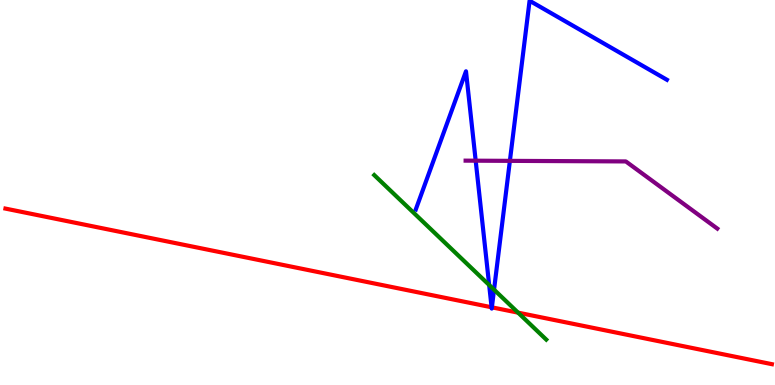[{'lines': ['blue', 'red'], 'intersections': [{'x': 6.34, 'y': 2.02}, {'x': 6.35, 'y': 2.02}]}, {'lines': ['green', 'red'], 'intersections': [{'x': 6.68, 'y': 1.88}]}, {'lines': ['purple', 'red'], 'intersections': []}, {'lines': ['blue', 'green'], 'intersections': [{'x': 6.31, 'y': 2.6}, {'x': 6.37, 'y': 2.48}]}, {'lines': ['blue', 'purple'], 'intersections': [{'x': 6.14, 'y': 5.83}, {'x': 6.58, 'y': 5.82}]}, {'lines': ['green', 'purple'], 'intersections': []}]